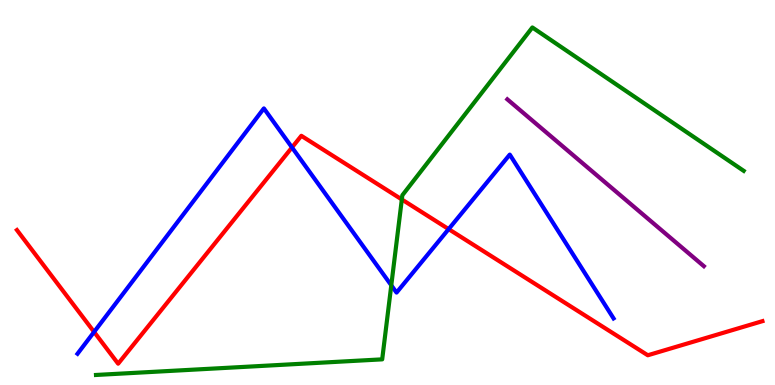[{'lines': ['blue', 'red'], 'intersections': [{'x': 1.21, 'y': 1.38}, {'x': 3.77, 'y': 6.17}, {'x': 5.79, 'y': 4.05}]}, {'lines': ['green', 'red'], 'intersections': [{'x': 5.18, 'y': 4.82}]}, {'lines': ['purple', 'red'], 'intersections': []}, {'lines': ['blue', 'green'], 'intersections': [{'x': 5.05, 'y': 2.59}]}, {'lines': ['blue', 'purple'], 'intersections': []}, {'lines': ['green', 'purple'], 'intersections': []}]